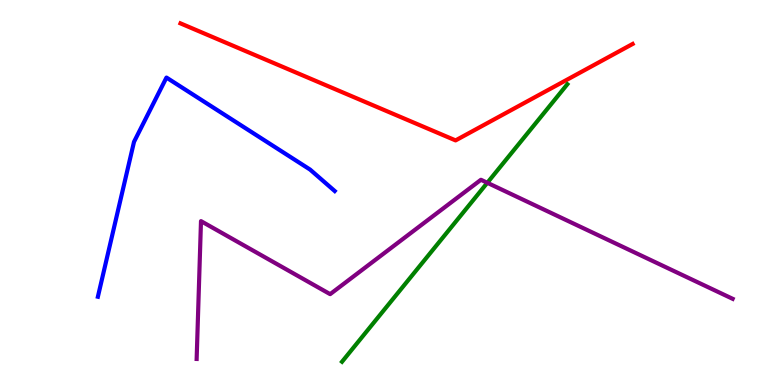[{'lines': ['blue', 'red'], 'intersections': []}, {'lines': ['green', 'red'], 'intersections': []}, {'lines': ['purple', 'red'], 'intersections': []}, {'lines': ['blue', 'green'], 'intersections': []}, {'lines': ['blue', 'purple'], 'intersections': []}, {'lines': ['green', 'purple'], 'intersections': [{'x': 6.29, 'y': 5.25}]}]